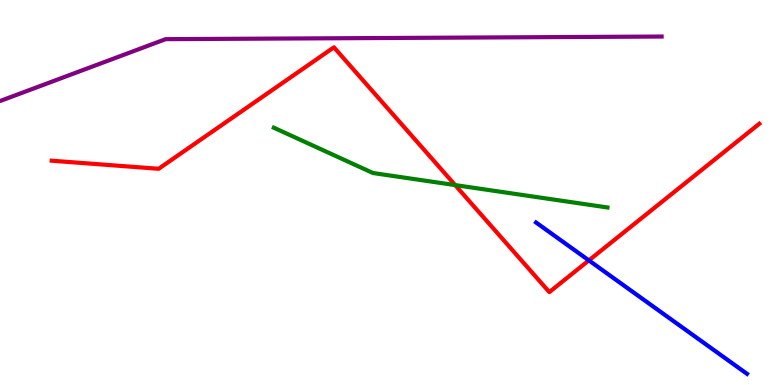[{'lines': ['blue', 'red'], 'intersections': [{'x': 7.6, 'y': 3.24}]}, {'lines': ['green', 'red'], 'intersections': [{'x': 5.87, 'y': 5.19}]}, {'lines': ['purple', 'red'], 'intersections': []}, {'lines': ['blue', 'green'], 'intersections': []}, {'lines': ['blue', 'purple'], 'intersections': []}, {'lines': ['green', 'purple'], 'intersections': []}]